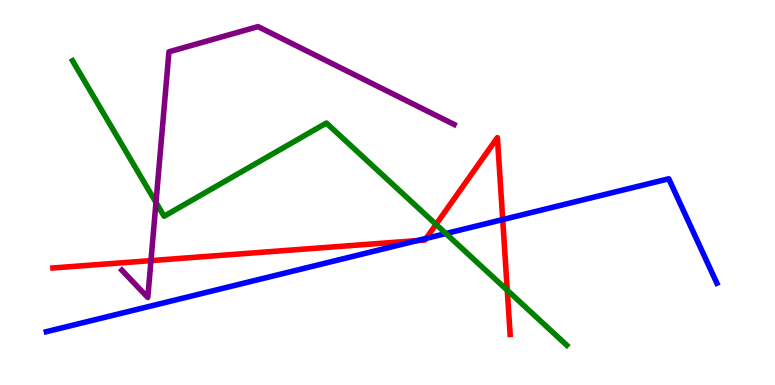[{'lines': ['blue', 'red'], 'intersections': [{'x': 5.38, 'y': 3.75}, {'x': 5.5, 'y': 3.81}, {'x': 6.49, 'y': 4.3}]}, {'lines': ['green', 'red'], 'intersections': [{'x': 5.63, 'y': 4.17}, {'x': 6.55, 'y': 2.46}]}, {'lines': ['purple', 'red'], 'intersections': [{'x': 1.95, 'y': 3.23}]}, {'lines': ['blue', 'green'], 'intersections': [{'x': 5.75, 'y': 3.93}]}, {'lines': ['blue', 'purple'], 'intersections': []}, {'lines': ['green', 'purple'], 'intersections': [{'x': 2.01, 'y': 4.74}]}]